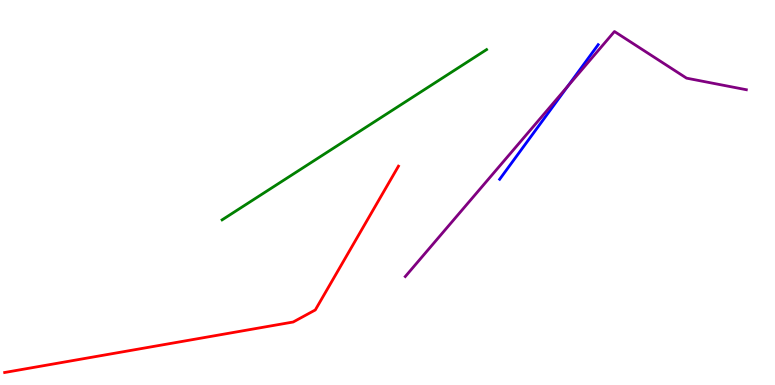[{'lines': ['blue', 'red'], 'intersections': []}, {'lines': ['green', 'red'], 'intersections': []}, {'lines': ['purple', 'red'], 'intersections': []}, {'lines': ['blue', 'green'], 'intersections': []}, {'lines': ['blue', 'purple'], 'intersections': [{'x': 7.33, 'y': 7.76}]}, {'lines': ['green', 'purple'], 'intersections': []}]